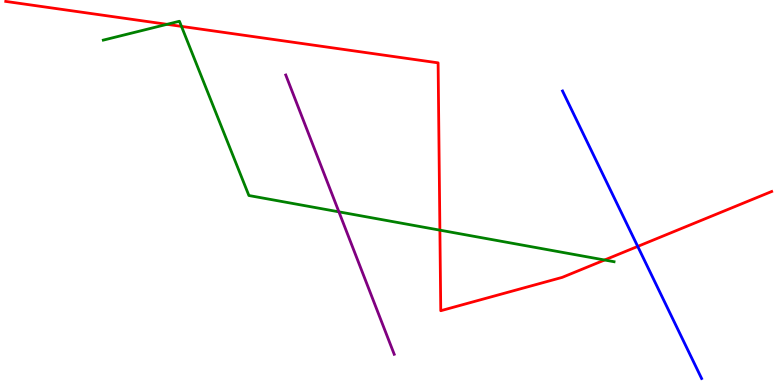[{'lines': ['blue', 'red'], 'intersections': [{'x': 8.23, 'y': 3.6}]}, {'lines': ['green', 'red'], 'intersections': [{'x': 2.15, 'y': 9.37}, {'x': 2.34, 'y': 9.31}, {'x': 5.68, 'y': 4.02}, {'x': 7.8, 'y': 3.25}]}, {'lines': ['purple', 'red'], 'intersections': []}, {'lines': ['blue', 'green'], 'intersections': []}, {'lines': ['blue', 'purple'], 'intersections': []}, {'lines': ['green', 'purple'], 'intersections': [{'x': 4.37, 'y': 4.5}]}]